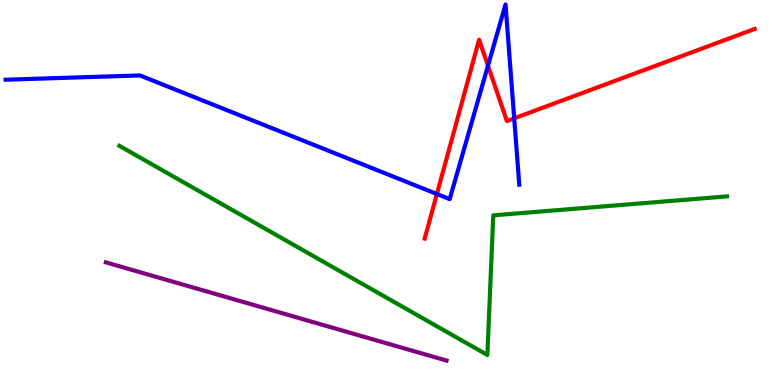[{'lines': ['blue', 'red'], 'intersections': [{'x': 5.64, 'y': 4.96}, {'x': 6.3, 'y': 8.29}, {'x': 6.63, 'y': 6.93}]}, {'lines': ['green', 'red'], 'intersections': []}, {'lines': ['purple', 'red'], 'intersections': []}, {'lines': ['blue', 'green'], 'intersections': []}, {'lines': ['blue', 'purple'], 'intersections': []}, {'lines': ['green', 'purple'], 'intersections': []}]